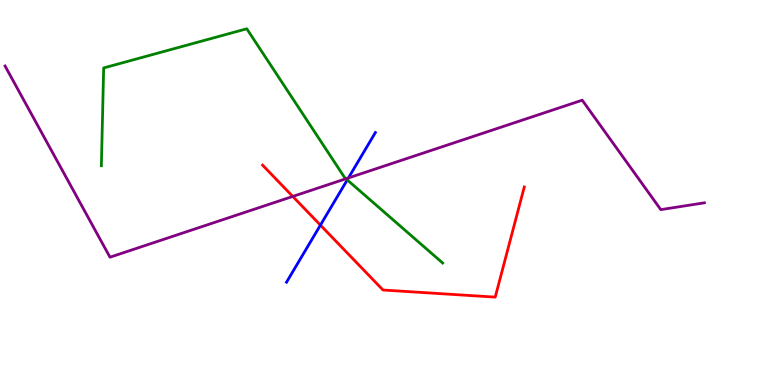[{'lines': ['blue', 'red'], 'intersections': [{'x': 4.13, 'y': 4.15}]}, {'lines': ['green', 'red'], 'intersections': []}, {'lines': ['purple', 'red'], 'intersections': [{'x': 3.78, 'y': 4.9}]}, {'lines': ['blue', 'green'], 'intersections': [{'x': 4.48, 'y': 5.33}]}, {'lines': ['blue', 'purple'], 'intersections': [{'x': 4.5, 'y': 5.38}]}, {'lines': ['green', 'purple'], 'intersections': [{'x': 4.46, 'y': 5.36}]}]